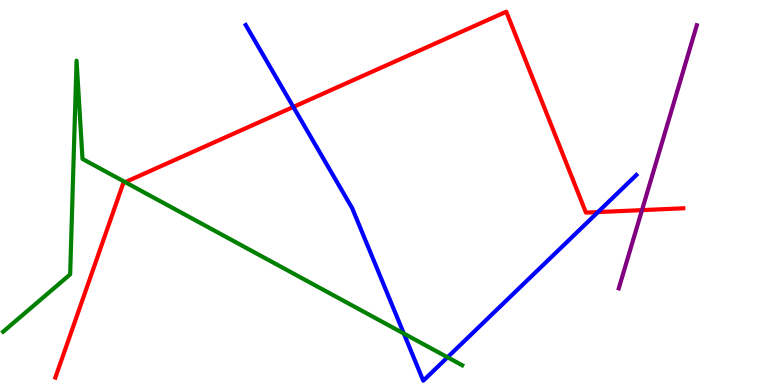[{'lines': ['blue', 'red'], 'intersections': [{'x': 3.79, 'y': 7.22}, {'x': 7.72, 'y': 4.49}]}, {'lines': ['green', 'red'], 'intersections': [{'x': 1.62, 'y': 5.27}]}, {'lines': ['purple', 'red'], 'intersections': [{'x': 8.28, 'y': 4.54}]}, {'lines': ['blue', 'green'], 'intersections': [{'x': 5.21, 'y': 1.34}, {'x': 5.77, 'y': 0.72}]}, {'lines': ['blue', 'purple'], 'intersections': []}, {'lines': ['green', 'purple'], 'intersections': []}]